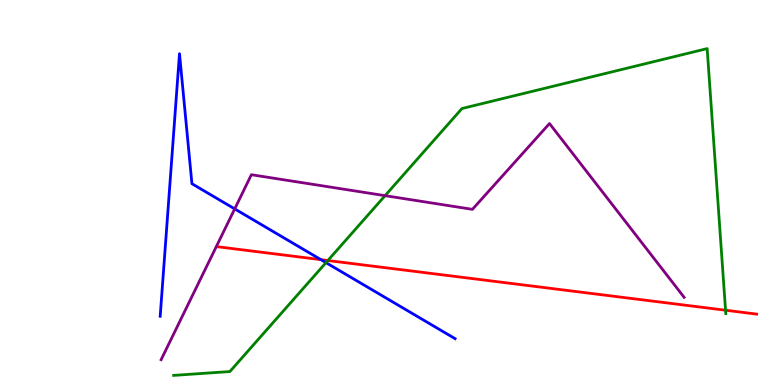[{'lines': ['blue', 'red'], 'intersections': [{'x': 4.14, 'y': 3.26}]}, {'lines': ['green', 'red'], 'intersections': [{'x': 4.23, 'y': 3.23}, {'x': 9.36, 'y': 1.94}]}, {'lines': ['purple', 'red'], 'intersections': []}, {'lines': ['blue', 'green'], 'intersections': [{'x': 4.21, 'y': 3.18}]}, {'lines': ['blue', 'purple'], 'intersections': [{'x': 3.03, 'y': 4.57}]}, {'lines': ['green', 'purple'], 'intersections': [{'x': 4.97, 'y': 4.92}]}]